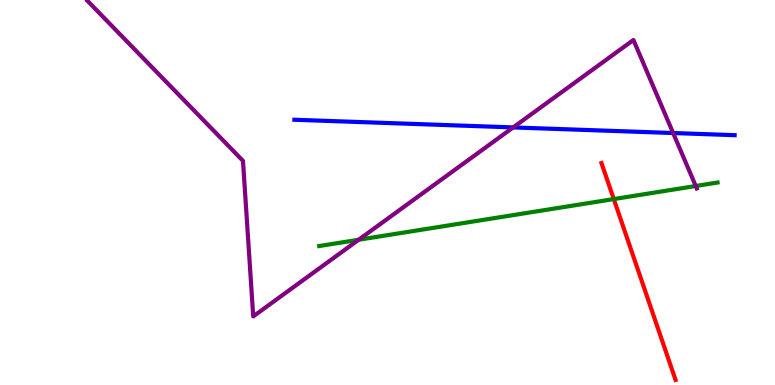[{'lines': ['blue', 'red'], 'intersections': []}, {'lines': ['green', 'red'], 'intersections': [{'x': 7.92, 'y': 4.83}]}, {'lines': ['purple', 'red'], 'intersections': []}, {'lines': ['blue', 'green'], 'intersections': []}, {'lines': ['blue', 'purple'], 'intersections': [{'x': 6.62, 'y': 6.69}, {'x': 8.69, 'y': 6.54}]}, {'lines': ['green', 'purple'], 'intersections': [{'x': 4.63, 'y': 3.77}, {'x': 8.98, 'y': 5.17}]}]